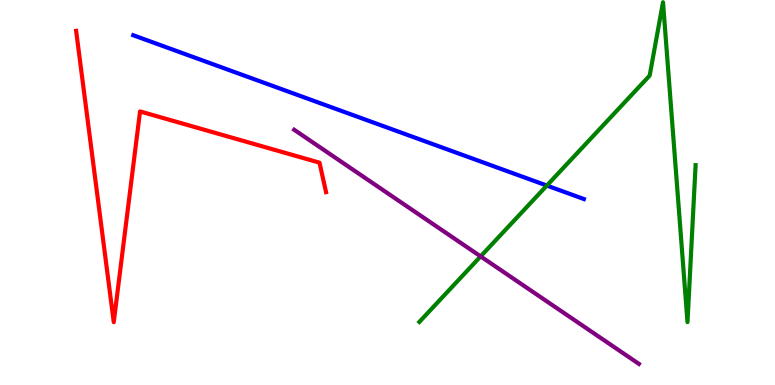[{'lines': ['blue', 'red'], 'intersections': []}, {'lines': ['green', 'red'], 'intersections': []}, {'lines': ['purple', 'red'], 'intersections': []}, {'lines': ['blue', 'green'], 'intersections': [{'x': 7.06, 'y': 5.18}]}, {'lines': ['blue', 'purple'], 'intersections': []}, {'lines': ['green', 'purple'], 'intersections': [{'x': 6.2, 'y': 3.34}]}]